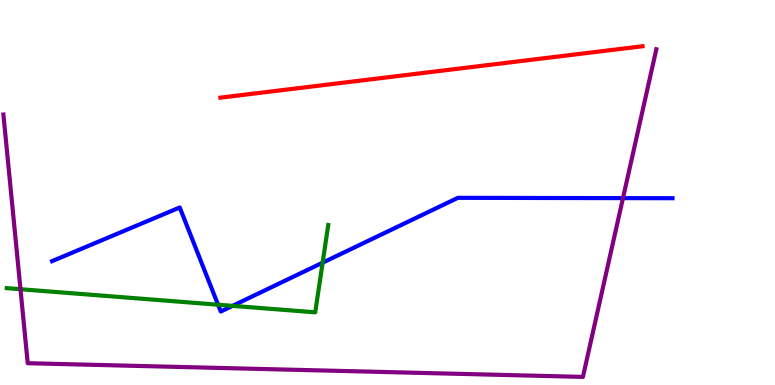[{'lines': ['blue', 'red'], 'intersections': []}, {'lines': ['green', 'red'], 'intersections': []}, {'lines': ['purple', 'red'], 'intersections': []}, {'lines': ['blue', 'green'], 'intersections': [{'x': 2.81, 'y': 2.09}, {'x': 3.0, 'y': 2.06}, {'x': 4.16, 'y': 3.18}]}, {'lines': ['blue', 'purple'], 'intersections': [{'x': 8.04, 'y': 4.85}]}, {'lines': ['green', 'purple'], 'intersections': [{'x': 0.264, 'y': 2.49}]}]